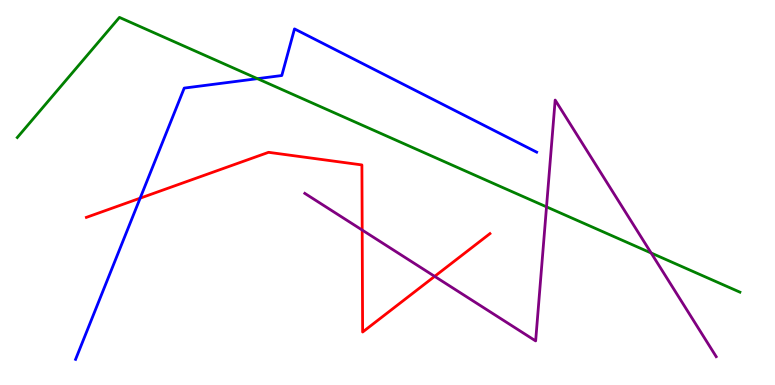[{'lines': ['blue', 'red'], 'intersections': [{'x': 1.81, 'y': 4.85}]}, {'lines': ['green', 'red'], 'intersections': []}, {'lines': ['purple', 'red'], 'intersections': [{'x': 4.67, 'y': 4.02}, {'x': 5.61, 'y': 2.82}]}, {'lines': ['blue', 'green'], 'intersections': [{'x': 3.32, 'y': 7.96}]}, {'lines': ['blue', 'purple'], 'intersections': []}, {'lines': ['green', 'purple'], 'intersections': [{'x': 7.05, 'y': 4.63}, {'x': 8.4, 'y': 3.43}]}]